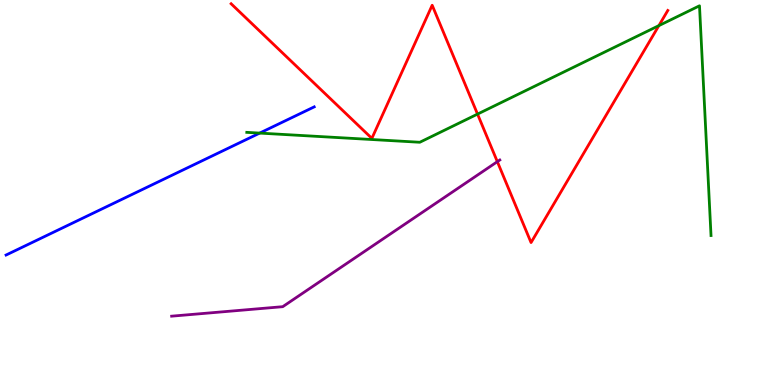[{'lines': ['blue', 'red'], 'intersections': []}, {'lines': ['green', 'red'], 'intersections': [{'x': 6.16, 'y': 7.04}, {'x': 8.5, 'y': 9.33}]}, {'lines': ['purple', 'red'], 'intersections': [{'x': 6.42, 'y': 5.8}]}, {'lines': ['blue', 'green'], 'intersections': [{'x': 3.35, 'y': 6.54}]}, {'lines': ['blue', 'purple'], 'intersections': []}, {'lines': ['green', 'purple'], 'intersections': []}]